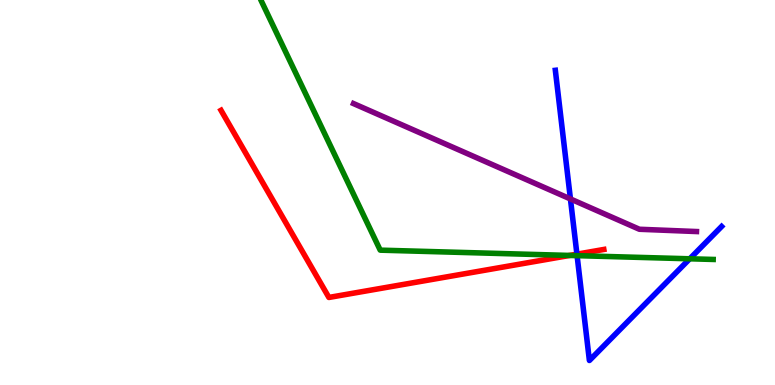[{'lines': ['blue', 'red'], 'intersections': [{'x': 7.44, 'y': 3.4}]}, {'lines': ['green', 'red'], 'intersections': [{'x': 7.35, 'y': 3.37}]}, {'lines': ['purple', 'red'], 'intersections': []}, {'lines': ['blue', 'green'], 'intersections': [{'x': 7.45, 'y': 3.36}, {'x': 8.9, 'y': 3.28}]}, {'lines': ['blue', 'purple'], 'intersections': [{'x': 7.36, 'y': 4.83}]}, {'lines': ['green', 'purple'], 'intersections': []}]